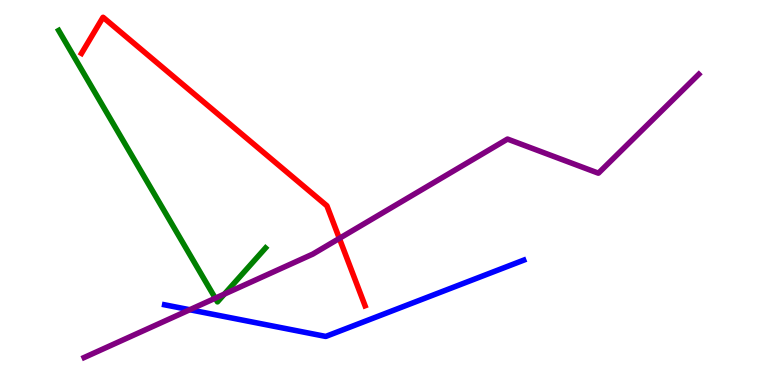[{'lines': ['blue', 'red'], 'intersections': []}, {'lines': ['green', 'red'], 'intersections': []}, {'lines': ['purple', 'red'], 'intersections': [{'x': 4.38, 'y': 3.81}]}, {'lines': ['blue', 'green'], 'intersections': []}, {'lines': ['blue', 'purple'], 'intersections': [{'x': 2.45, 'y': 1.95}]}, {'lines': ['green', 'purple'], 'intersections': [{'x': 2.78, 'y': 2.25}, {'x': 2.9, 'y': 2.36}]}]